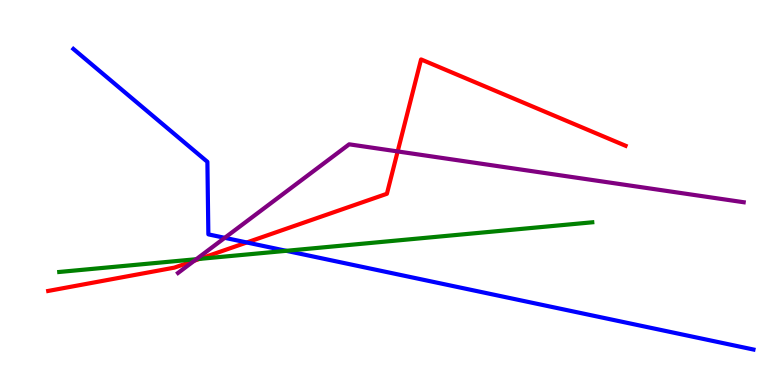[{'lines': ['blue', 'red'], 'intersections': [{'x': 3.18, 'y': 3.7}]}, {'lines': ['green', 'red'], 'intersections': [{'x': 2.57, 'y': 3.28}]}, {'lines': ['purple', 'red'], 'intersections': [{'x': 2.51, 'y': 3.23}, {'x': 5.13, 'y': 6.07}]}, {'lines': ['blue', 'green'], 'intersections': [{'x': 3.69, 'y': 3.49}]}, {'lines': ['blue', 'purple'], 'intersections': [{'x': 2.9, 'y': 3.82}]}, {'lines': ['green', 'purple'], 'intersections': [{'x': 2.53, 'y': 3.27}]}]